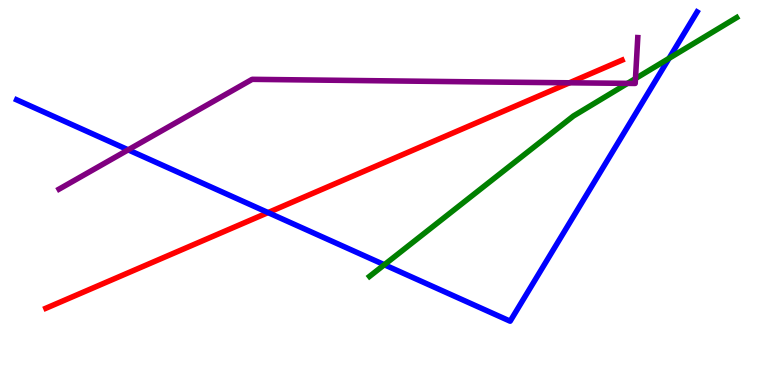[{'lines': ['blue', 'red'], 'intersections': [{'x': 3.46, 'y': 4.48}]}, {'lines': ['green', 'red'], 'intersections': []}, {'lines': ['purple', 'red'], 'intersections': [{'x': 7.35, 'y': 7.85}]}, {'lines': ['blue', 'green'], 'intersections': [{'x': 4.96, 'y': 3.12}, {'x': 8.63, 'y': 8.48}]}, {'lines': ['blue', 'purple'], 'intersections': [{'x': 1.65, 'y': 6.11}]}, {'lines': ['green', 'purple'], 'intersections': [{'x': 8.1, 'y': 7.83}, {'x': 8.2, 'y': 7.96}]}]